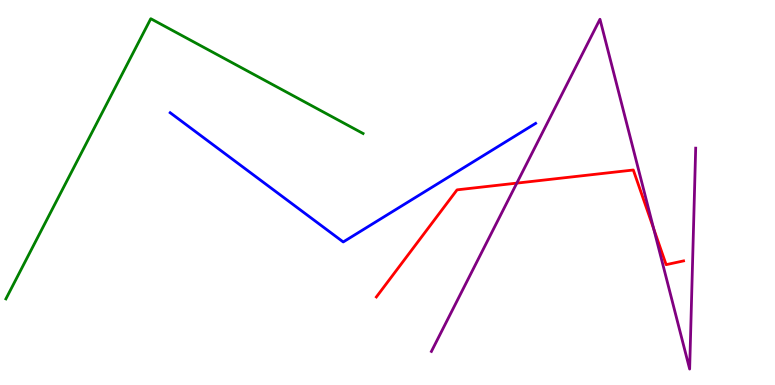[{'lines': ['blue', 'red'], 'intersections': []}, {'lines': ['green', 'red'], 'intersections': []}, {'lines': ['purple', 'red'], 'intersections': [{'x': 6.67, 'y': 5.24}, {'x': 8.43, 'y': 4.06}]}, {'lines': ['blue', 'green'], 'intersections': []}, {'lines': ['blue', 'purple'], 'intersections': []}, {'lines': ['green', 'purple'], 'intersections': []}]